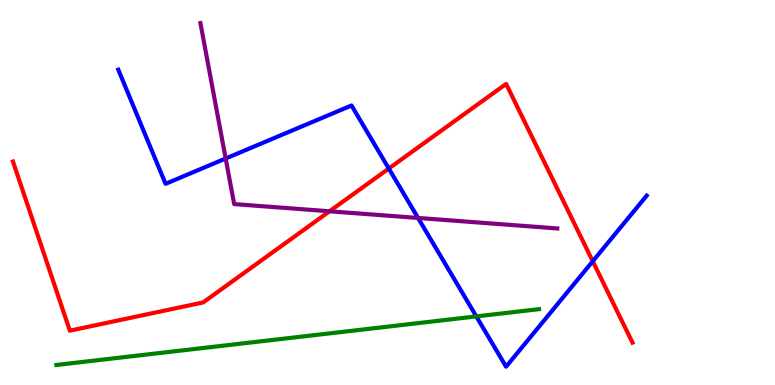[{'lines': ['blue', 'red'], 'intersections': [{'x': 5.02, 'y': 5.62}, {'x': 7.65, 'y': 3.21}]}, {'lines': ['green', 'red'], 'intersections': []}, {'lines': ['purple', 'red'], 'intersections': [{'x': 4.25, 'y': 4.51}]}, {'lines': ['blue', 'green'], 'intersections': [{'x': 6.15, 'y': 1.78}]}, {'lines': ['blue', 'purple'], 'intersections': [{'x': 2.91, 'y': 5.88}, {'x': 5.39, 'y': 4.34}]}, {'lines': ['green', 'purple'], 'intersections': []}]